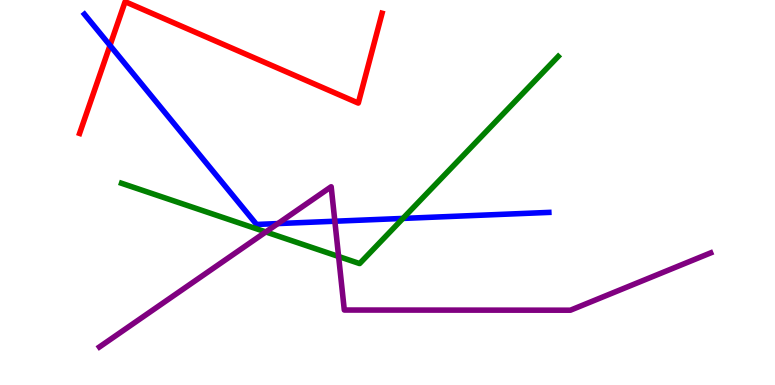[{'lines': ['blue', 'red'], 'intersections': [{'x': 1.42, 'y': 8.82}]}, {'lines': ['green', 'red'], 'intersections': []}, {'lines': ['purple', 'red'], 'intersections': []}, {'lines': ['blue', 'green'], 'intersections': [{'x': 5.2, 'y': 4.33}]}, {'lines': ['blue', 'purple'], 'intersections': [{'x': 3.59, 'y': 4.19}, {'x': 4.32, 'y': 4.25}]}, {'lines': ['green', 'purple'], 'intersections': [{'x': 3.43, 'y': 3.98}, {'x': 4.37, 'y': 3.34}]}]